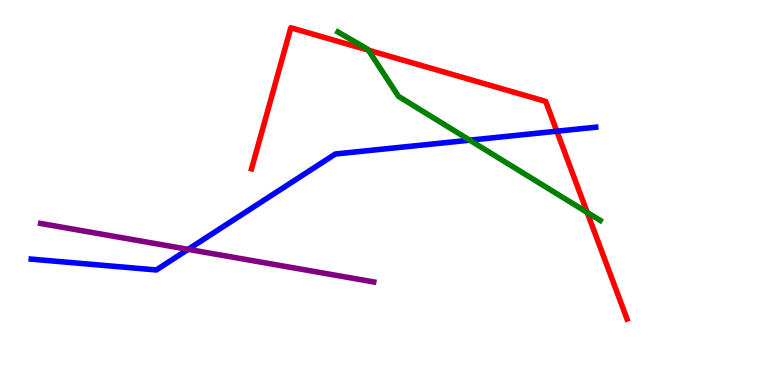[{'lines': ['blue', 'red'], 'intersections': [{'x': 7.18, 'y': 6.59}]}, {'lines': ['green', 'red'], 'intersections': [{'x': 4.75, 'y': 8.7}, {'x': 7.58, 'y': 4.48}]}, {'lines': ['purple', 'red'], 'intersections': []}, {'lines': ['blue', 'green'], 'intersections': [{'x': 6.06, 'y': 6.36}]}, {'lines': ['blue', 'purple'], 'intersections': [{'x': 2.43, 'y': 3.52}]}, {'lines': ['green', 'purple'], 'intersections': []}]